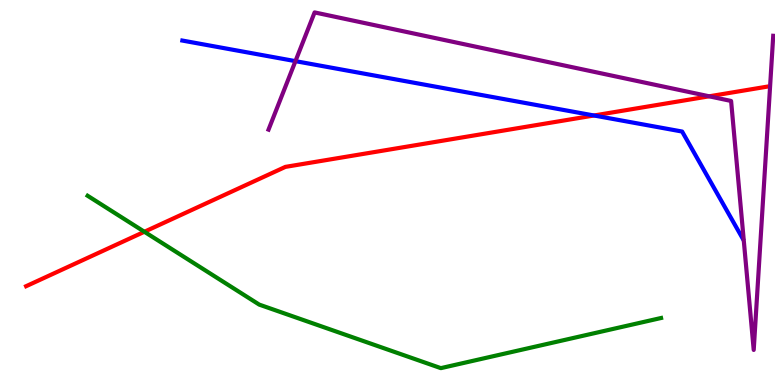[{'lines': ['blue', 'red'], 'intersections': [{'x': 7.66, 'y': 7.0}]}, {'lines': ['green', 'red'], 'intersections': [{'x': 1.86, 'y': 3.98}]}, {'lines': ['purple', 'red'], 'intersections': [{'x': 9.15, 'y': 7.5}]}, {'lines': ['blue', 'green'], 'intersections': []}, {'lines': ['blue', 'purple'], 'intersections': [{'x': 3.81, 'y': 8.41}]}, {'lines': ['green', 'purple'], 'intersections': []}]